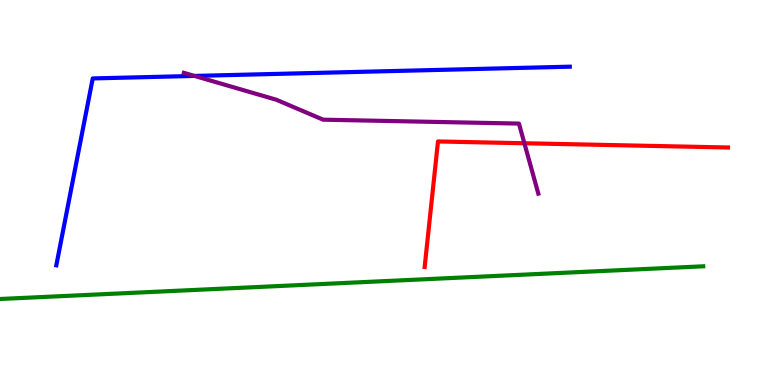[{'lines': ['blue', 'red'], 'intersections': []}, {'lines': ['green', 'red'], 'intersections': []}, {'lines': ['purple', 'red'], 'intersections': [{'x': 6.77, 'y': 6.28}]}, {'lines': ['blue', 'green'], 'intersections': []}, {'lines': ['blue', 'purple'], 'intersections': [{'x': 2.51, 'y': 8.03}]}, {'lines': ['green', 'purple'], 'intersections': []}]